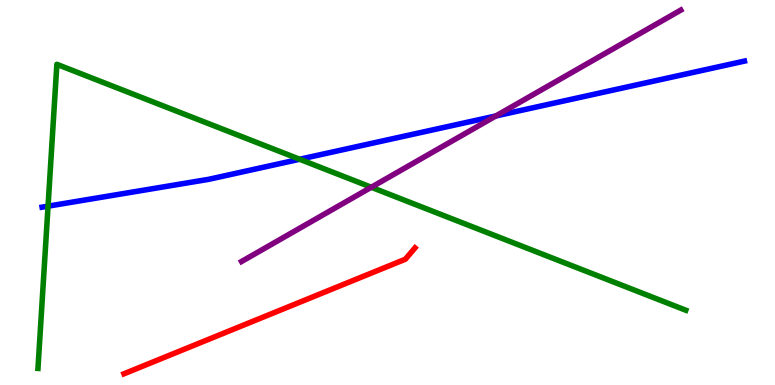[{'lines': ['blue', 'red'], 'intersections': []}, {'lines': ['green', 'red'], 'intersections': []}, {'lines': ['purple', 'red'], 'intersections': []}, {'lines': ['blue', 'green'], 'intersections': [{'x': 0.62, 'y': 4.64}, {'x': 3.87, 'y': 5.86}]}, {'lines': ['blue', 'purple'], 'intersections': [{'x': 6.4, 'y': 6.99}]}, {'lines': ['green', 'purple'], 'intersections': [{'x': 4.79, 'y': 5.14}]}]